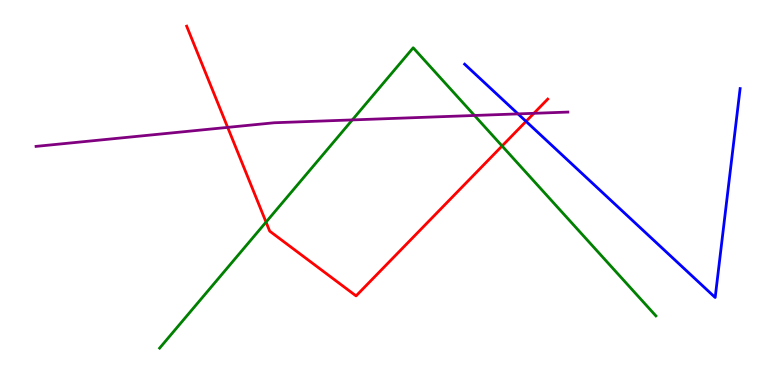[{'lines': ['blue', 'red'], 'intersections': [{'x': 6.79, 'y': 6.85}]}, {'lines': ['green', 'red'], 'intersections': [{'x': 3.43, 'y': 4.23}, {'x': 6.48, 'y': 6.21}]}, {'lines': ['purple', 'red'], 'intersections': [{'x': 2.94, 'y': 6.69}, {'x': 6.89, 'y': 7.06}]}, {'lines': ['blue', 'green'], 'intersections': []}, {'lines': ['blue', 'purple'], 'intersections': [{'x': 6.68, 'y': 7.04}]}, {'lines': ['green', 'purple'], 'intersections': [{'x': 4.55, 'y': 6.89}, {'x': 6.12, 'y': 7.0}]}]